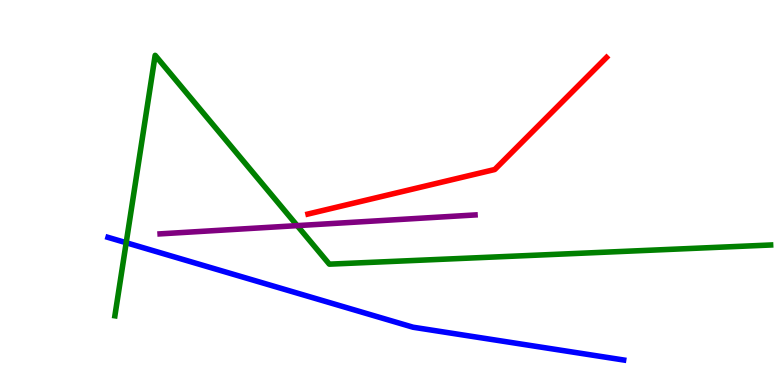[{'lines': ['blue', 'red'], 'intersections': []}, {'lines': ['green', 'red'], 'intersections': []}, {'lines': ['purple', 'red'], 'intersections': []}, {'lines': ['blue', 'green'], 'intersections': [{'x': 1.63, 'y': 3.7}]}, {'lines': ['blue', 'purple'], 'intersections': []}, {'lines': ['green', 'purple'], 'intersections': [{'x': 3.83, 'y': 4.14}]}]